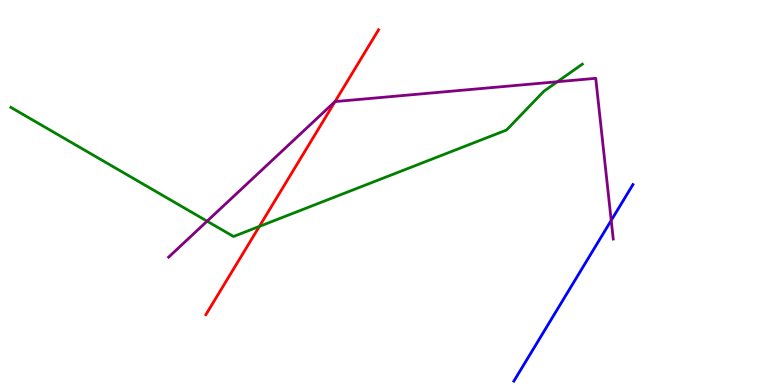[{'lines': ['blue', 'red'], 'intersections': []}, {'lines': ['green', 'red'], 'intersections': [{'x': 3.35, 'y': 4.12}]}, {'lines': ['purple', 'red'], 'intersections': [{'x': 4.32, 'y': 7.36}]}, {'lines': ['blue', 'green'], 'intersections': []}, {'lines': ['blue', 'purple'], 'intersections': [{'x': 7.89, 'y': 4.27}]}, {'lines': ['green', 'purple'], 'intersections': [{'x': 2.67, 'y': 4.26}, {'x': 7.19, 'y': 7.88}]}]